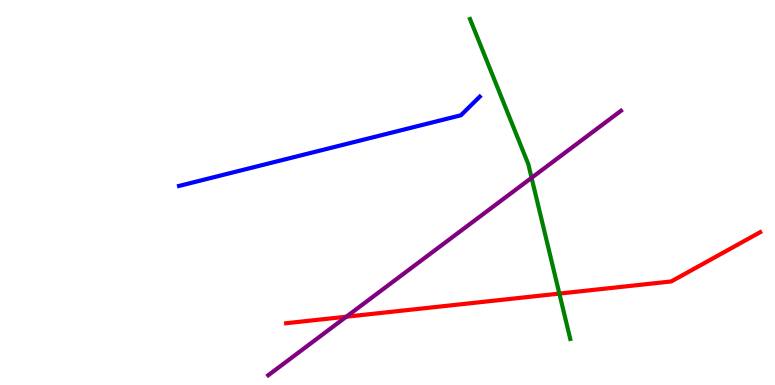[{'lines': ['blue', 'red'], 'intersections': []}, {'lines': ['green', 'red'], 'intersections': [{'x': 7.22, 'y': 2.37}]}, {'lines': ['purple', 'red'], 'intersections': [{'x': 4.47, 'y': 1.77}]}, {'lines': ['blue', 'green'], 'intersections': []}, {'lines': ['blue', 'purple'], 'intersections': []}, {'lines': ['green', 'purple'], 'intersections': [{'x': 6.86, 'y': 5.38}]}]